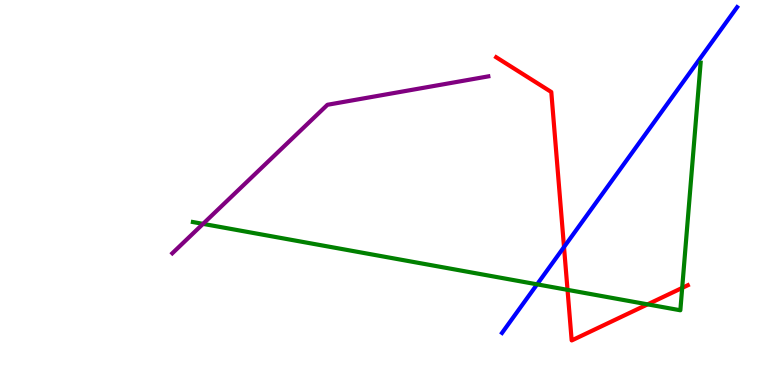[{'lines': ['blue', 'red'], 'intersections': [{'x': 7.28, 'y': 3.58}]}, {'lines': ['green', 'red'], 'intersections': [{'x': 7.32, 'y': 2.47}, {'x': 8.36, 'y': 2.09}, {'x': 8.8, 'y': 2.52}]}, {'lines': ['purple', 'red'], 'intersections': []}, {'lines': ['blue', 'green'], 'intersections': [{'x': 6.93, 'y': 2.61}]}, {'lines': ['blue', 'purple'], 'intersections': []}, {'lines': ['green', 'purple'], 'intersections': [{'x': 2.62, 'y': 4.19}]}]